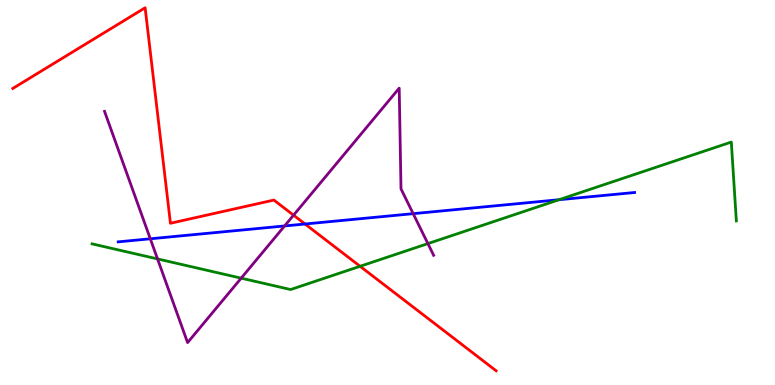[{'lines': ['blue', 'red'], 'intersections': [{'x': 3.94, 'y': 4.18}]}, {'lines': ['green', 'red'], 'intersections': [{'x': 4.65, 'y': 3.08}]}, {'lines': ['purple', 'red'], 'intersections': [{'x': 3.79, 'y': 4.41}]}, {'lines': ['blue', 'green'], 'intersections': [{'x': 7.21, 'y': 4.81}]}, {'lines': ['blue', 'purple'], 'intersections': [{'x': 1.94, 'y': 3.8}, {'x': 3.67, 'y': 4.13}, {'x': 5.33, 'y': 4.45}]}, {'lines': ['green', 'purple'], 'intersections': [{'x': 2.03, 'y': 3.27}, {'x': 3.11, 'y': 2.77}, {'x': 5.52, 'y': 3.67}]}]